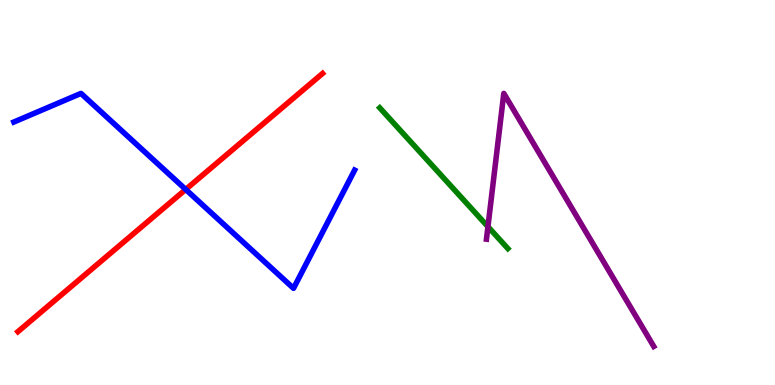[{'lines': ['blue', 'red'], 'intersections': [{'x': 2.4, 'y': 5.08}]}, {'lines': ['green', 'red'], 'intersections': []}, {'lines': ['purple', 'red'], 'intersections': []}, {'lines': ['blue', 'green'], 'intersections': []}, {'lines': ['blue', 'purple'], 'intersections': []}, {'lines': ['green', 'purple'], 'intersections': [{'x': 6.3, 'y': 4.11}]}]